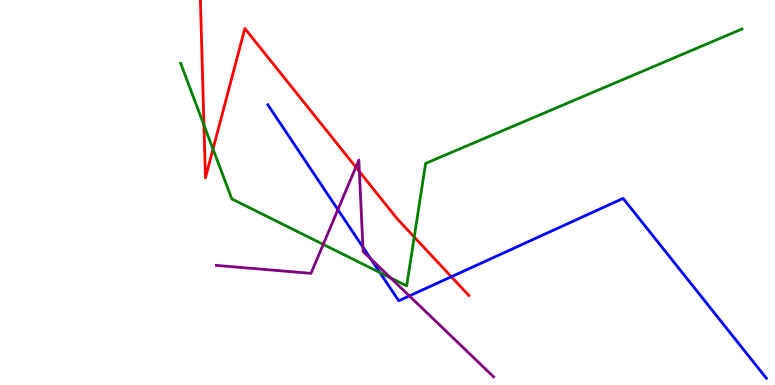[{'lines': ['blue', 'red'], 'intersections': [{'x': 5.82, 'y': 2.81}]}, {'lines': ['green', 'red'], 'intersections': [{'x': 2.63, 'y': 6.75}, {'x': 2.75, 'y': 6.13}, {'x': 5.34, 'y': 3.84}]}, {'lines': ['purple', 'red'], 'intersections': [{'x': 4.59, 'y': 5.66}, {'x': 4.64, 'y': 5.54}]}, {'lines': ['blue', 'green'], 'intersections': [{'x': 4.9, 'y': 2.92}]}, {'lines': ['blue', 'purple'], 'intersections': [{'x': 4.36, 'y': 4.55}, {'x': 4.68, 'y': 3.58}, {'x': 4.78, 'y': 3.28}, {'x': 5.28, 'y': 2.31}]}, {'lines': ['green', 'purple'], 'intersections': [{'x': 4.17, 'y': 3.65}, {'x': 5.04, 'y': 2.78}]}]